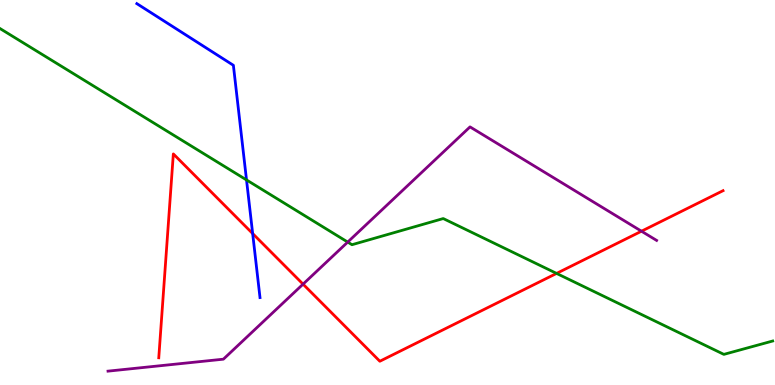[{'lines': ['blue', 'red'], 'intersections': [{'x': 3.26, 'y': 3.93}]}, {'lines': ['green', 'red'], 'intersections': [{'x': 7.18, 'y': 2.9}]}, {'lines': ['purple', 'red'], 'intersections': [{'x': 3.91, 'y': 2.62}, {'x': 8.28, 'y': 3.99}]}, {'lines': ['blue', 'green'], 'intersections': [{'x': 3.18, 'y': 5.33}]}, {'lines': ['blue', 'purple'], 'intersections': []}, {'lines': ['green', 'purple'], 'intersections': [{'x': 4.49, 'y': 3.71}]}]